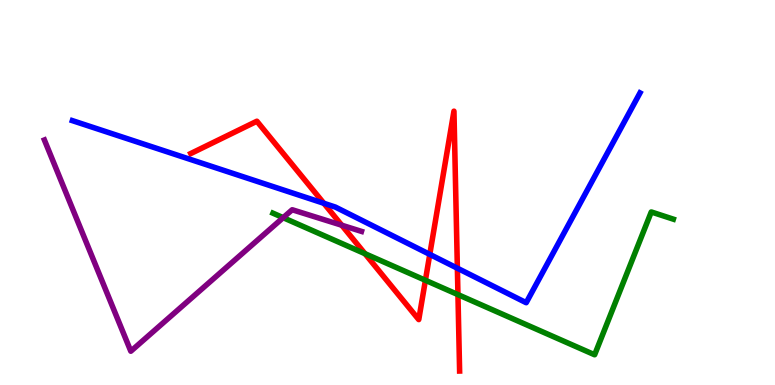[{'lines': ['blue', 'red'], 'intersections': [{'x': 4.18, 'y': 4.72}, {'x': 5.55, 'y': 3.39}, {'x': 5.9, 'y': 3.03}]}, {'lines': ['green', 'red'], 'intersections': [{'x': 4.71, 'y': 3.41}, {'x': 5.49, 'y': 2.72}, {'x': 5.91, 'y': 2.35}]}, {'lines': ['purple', 'red'], 'intersections': [{'x': 4.41, 'y': 4.15}]}, {'lines': ['blue', 'green'], 'intersections': []}, {'lines': ['blue', 'purple'], 'intersections': []}, {'lines': ['green', 'purple'], 'intersections': [{'x': 3.65, 'y': 4.35}]}]